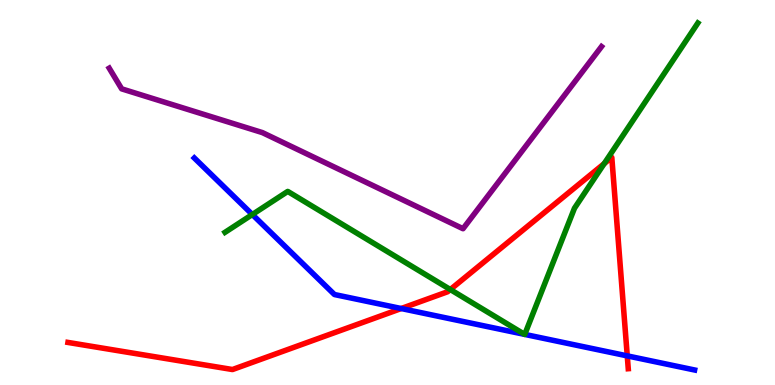[{'lines': ['blue', 'red'], 'intersections': [{'x': 5.18, 'y': 1.99}, {'x': 8.09, 'y': 0.756}]}, {'lines': ['green', 'red'], 'intersections': [{'x': 5.81, 'y': 2.48}, {'x': 7.8, 'y': 5.75}]}, {'lines': ['purple', 'red'], 'intersections': []}, {'lines': ['blue', 'green'], 'intersections': [{'x': 3.26, 'y': 4.43}, {'x': 6.77, 'y': 1.31}, {'x': 6.77, 'y': 1.31}]}, {'lines': ['blue', 'purple'], 'intersections': []}, {'lines': ['green', 'purple'], 'intersections': []}]